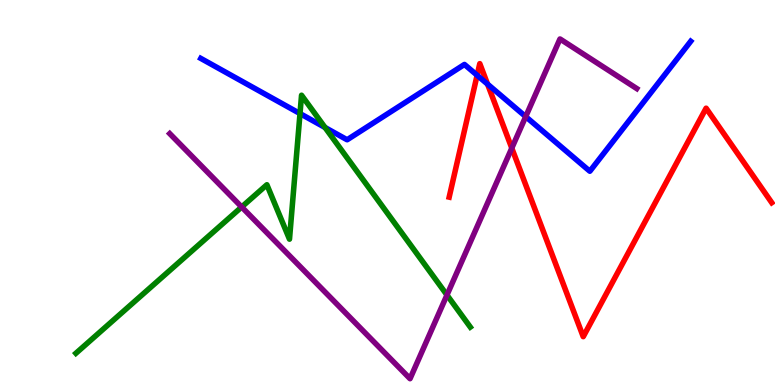[{'lines': ['blue', 'red'], 'intersections': [{'x': 6.16, 'y': 8.05}, {'x': 6.29, 'y': 7.81}]}, {'lines': ['green', 'red'], 'intersections': []}, {'lines': ['purple', 'red'], 'intersections': [{'x': 6.6, 'y': 6.15}]}, {'lines': ['blue', 'green'], 'intersections': [{'x': 3.87, 'y': 7.05}, {'x': 4.19, 'y': 6.69}]}, {'lines': ['blue', 'purple'], 'intersections': [{'x': 6.78, 'y': 6.97}]}, {'lines': ['green', 'purple'], 'intersections': [{'x': 3.12, 'y': 4.62}, {'x': 5.77, 'y': 2.34}]}]